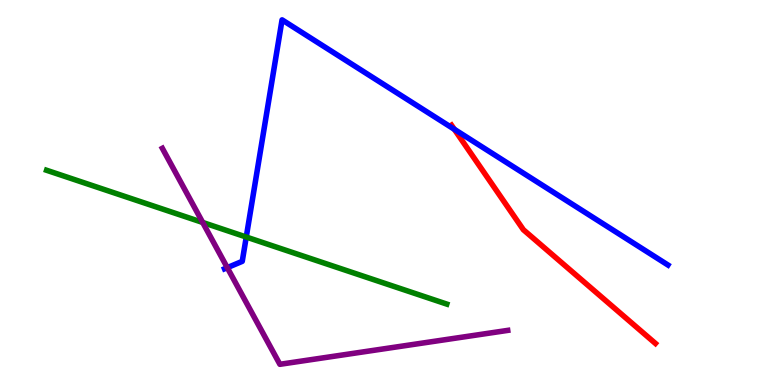[{'lines': ['blue', 'red'], 'intersections': [{'x': 5.86, 'y': 6.64}]}, {'lines': ['green', 'red'], 'intersections': []}, {'lines': ['purple', 'red'], 'intersections': []}, {'lines': ['blue', 'green'], 'intersections': [{'x': 3.18, 'y': 3.84}]}, {'lines': ['blue', 'purple'], 'intersections': [{'x': 2.93, 'y': 3.05}]}, {'lines': ['green', 'purple'], 'intersections': [{'x': 2.62, 'y': 4.22}]}]